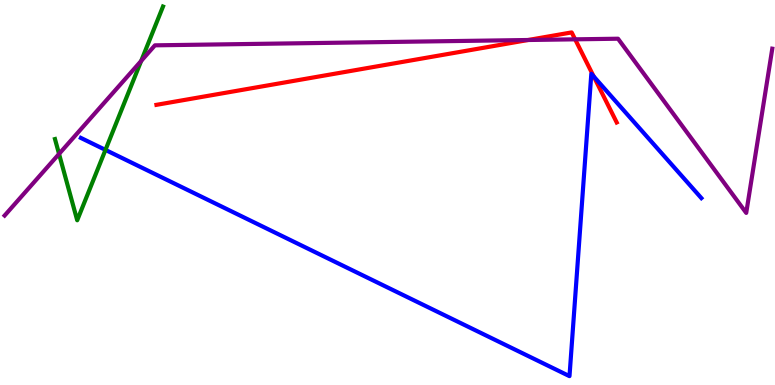[{'lines': ['blue', 'red'], 'intersections': [{'x': 7.66, 'y': 8.01}]}, {'lines': ['green', 'red'], 'intersections': []}, {'lines': ['purple', 'red'], 'intersections': [{'x': 6.82, 'y': 8.96}, {'x': 7.42, 'y': 8.98}]}, {'lines': ['blue', 'green'], 'intersections': [{'x': 1.36, 'y': 6.11}]}, {'lines': ['blue', 'purple'], 'intersections': []}, {'lines': ['green', 'purple'], 'intersections': [{'x': 0.762, 'y': 6.0}, {'x': 1.82, 'y': 8.42}]}]